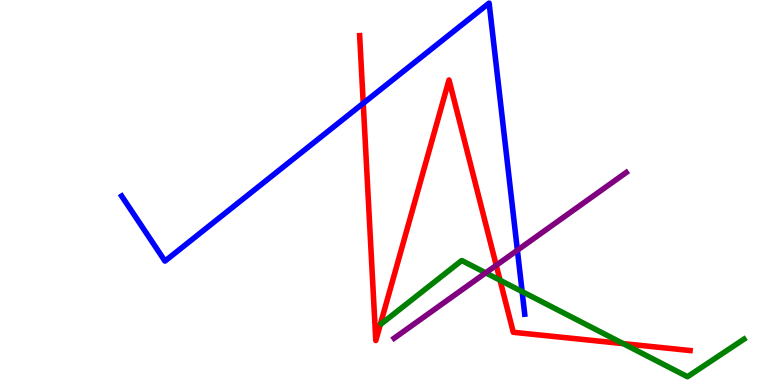[{'lines': ['blue', 'red'], 'intersections': [{'x': 4.69, 'y': 7.32}]}, {'lines': ['green', 'red'], 'intersections': [{'x': 6.45, 'y': 2.72}, {'x': 8.04, 'y': 1.07}]}, {'lines': ['purple', 'red'], 'intersections': [{'x': 6.4, 'y': 3.11}]}, {'lines': ['blue', 'green'], 'intersections': [{'x': 6.74, 'y': 2.43}]}, {'lines': ['blue', 'purple'], 'intersections': [{'x': 6.68, 'y': 3.5}]}, {'lines': ['green', 'purple'], 'intersections': [{'x': 6.27, 'y': 2.91}]}]